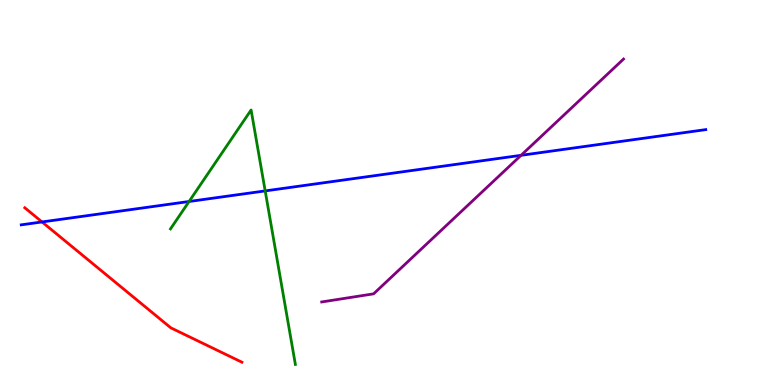[{'lines': ['blue', 'red'], 'intersections': [{'x': 0.542, 'y': 4.24}]}, {'lines': ['green', 'red'], 'intersections': []}, {'lines': ['purple', 'red'], 'intersections': []}, {'lines': ['blue', 'green'], 'intersections': [{'x': 2.44, 'y': 4.77}, {'x': 3.42, 'y': 5.04}]}, {'lines': ['blue', 'purple'], 'intersections': [{'x': 6.72, 'y': 5.97}]}, {'lines': ['green', 'purple'], 'intersections': []}]